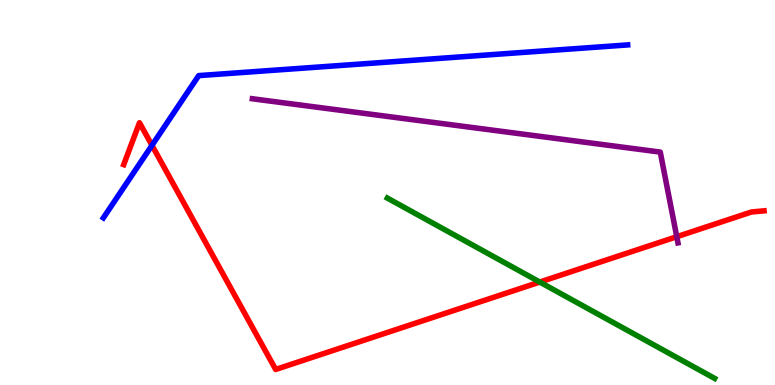[{'lines': ['blue', 'red'], 'intersections': [{'x': 1.96, 'y': 6.23}]}, {'lines': ['green', 'red'], 'intersections': [{'x': 6.96, 'y': 2.67}]}, {'lines': ['purple', 'red'], 'intersections': [{'x': 8.73, 'y': 3.85}]}, {'lines': ['blue', 'green'], 'intersections': []}, {'lines': ['blue', 'purple'], 'intersections': []}, {'lines': ['green', 'purple'], 'intersections': []}]